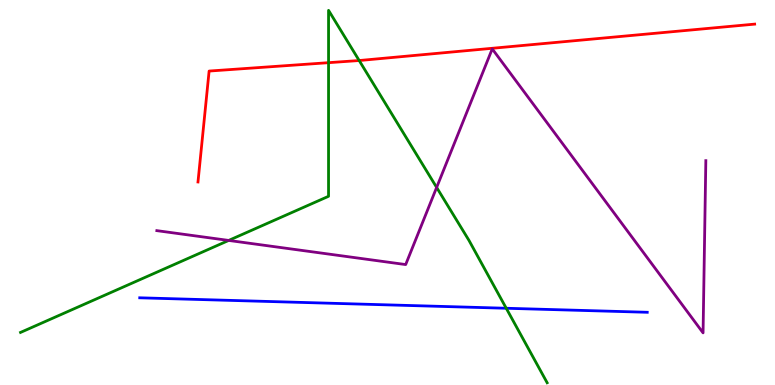[{'lines': ['blue', 'red'], 'intersections': []}, {'lines': ['green', 'red'], 'intersections': [{'x': 4.24, 'y': 8.37}, {'x': 4.63, 'y': 8.43}]}, {'lines': ['purple', 'red'], 'intersections': []}, {'lines': ['blue', 'green'], 'intersections': [{'x': 6.53, 'y': 1.99}]}, {'lines': ['blue', 'purple'], 'intersections': []}, {'lines': ['green', 'purple'], 'intersections': [{'x': 2.95, 'y': 3.75}, {'x': 5.63, 'y': 5.13}]}]